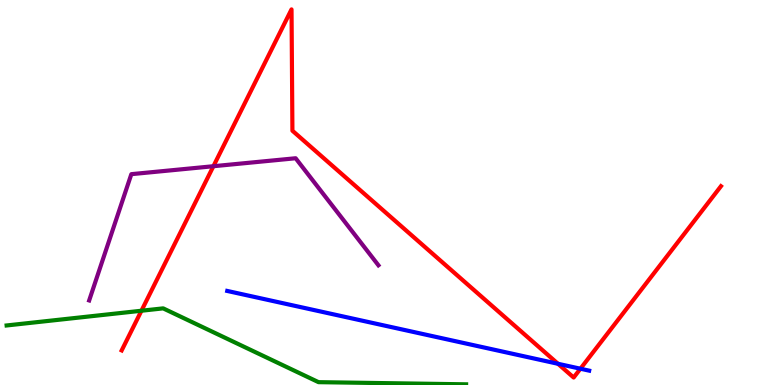[{'lines': ['blue', 'red'], 'intersections': [{'x': 7.2, 'y': 0.551}, {'x': 7.49, 'y': 0.423}]}, {'lines': ['green', 'red'], 'intersections': [{'x': 1.83, 'y': 1.93}]}, {'lines': ['purple', 'red'], 'intersections': [{'x': 2.75, 'y': 5.68}]}, {'lines': ['blue', 'green'], 'intersections': []}, {'lines': ['blue', 'purple'], 'intersections': []}, {'lines': ['green', 'purple'], 'intersections': []}]